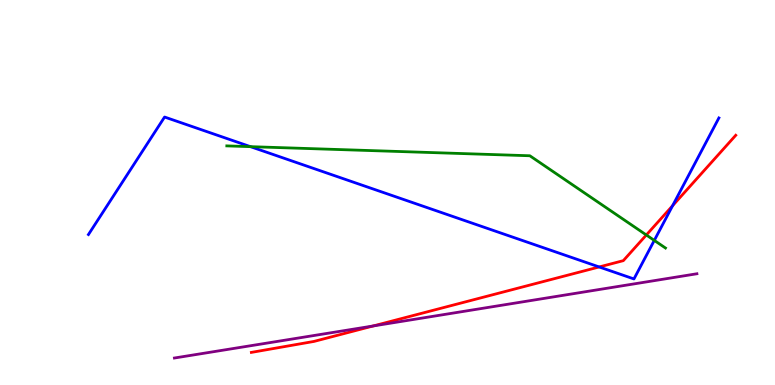[{'lines': ['blue', 'red'], 'intersections': [{'x': 7.73, 'y': 3.07}, {'x': 8.68, 'y': 4.66}]}, {'lines': ['green', 'red'], 'intersections': [{'x': 8.34, 'y': 3.9}]}, {'lines': ['purple', 'red'], 'intersections': [{'x': 4.82, 'y': 1.53}]}, {'lines': ['blue', 'green'], 'intersections': [{'x': 3.23, 'y': 6.19}, {'x': 8.44, 'y': 3.76}]}, {'lines': ['blue', 'purple'], 'intersections': []}, {'lines': ['green', 'purple'], 'intersections': []}]